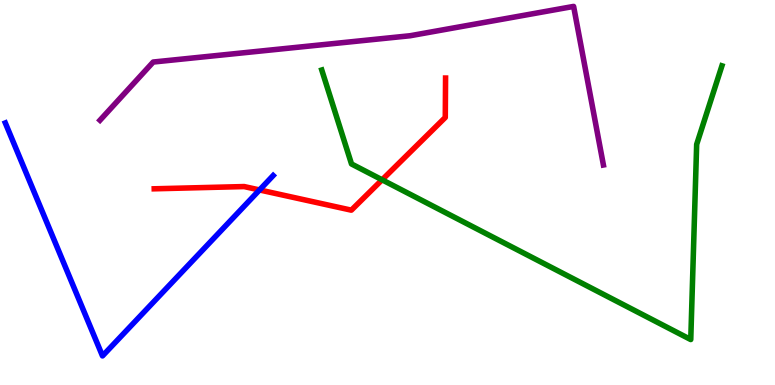[{'lines': ['blue', 'red'], 'intersections': [{'x': 3.35, 'y': 5.07}]}, {'lines': ['green', 'red'], 'intersections': [{'x': 4.93, 'y': 5.33}]}, {'lines': ['purple', 'red'], 'intersections': []}, {'lines': ['blue', 'green'], 'intersections': []}, {'lines': ['blue', 'purple'], 'intersections': []}, {'lines': ['green', 'purple'], 'intersections': []}]